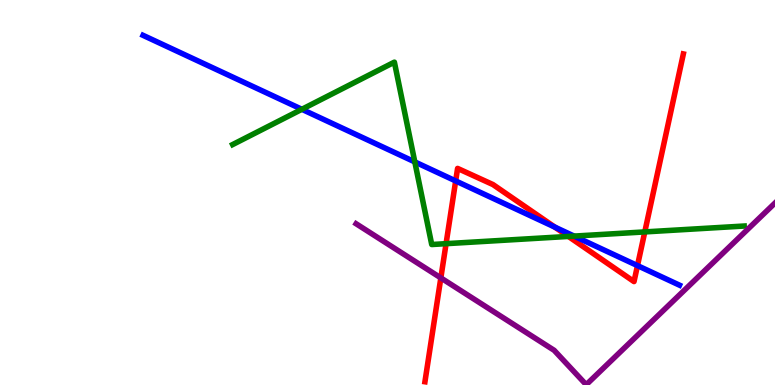[{'lines': ['blue', 'red'], 'intersections': [{'x': 5.88, 'y': 5.3}, {'x': 7.16, 'y': 4.1}, {'x': 8.23, 'y': 3.1}]}, {'lines': ['green', 'red'], 'intersections': [{'x': 5.76, 'y': 3.67}, {'x': 7.33, 'y': 3.86}, {'x': 8.32, 'y': 3.98}]}, {'lines': ['purple', 'red'], 'intersections': [{'x': 5.69, 'y': 2.78}]}, {'lines': ['blue', 'green'], 'intersections': [{'x': 3.89, 'y': 7.16}, {'x': 5.35, 'y': 5.79}, {'x': 7.41, 'y': 3.87}]}, {'lines': ['blue', 'purple'], 'intersections': []}, {'lines': ['green', 'purple'], 'intersections': []}]